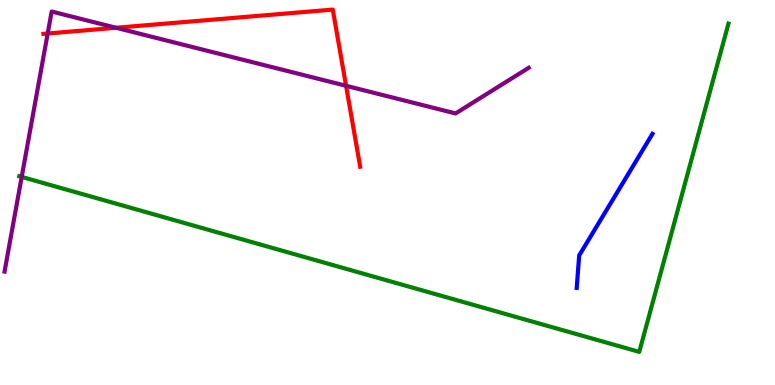[{'lines': ['blue', 'red'], 'intersections': []}, {'lines': ['green', 'red'], 'intersections': []}, {'lines': ['purple', 'red'], 'intersections': [{'x': 0.615, 'y': 9.13}, {'x': 1.5, 'y': 9.28}, {'x': 4.47, 'y': 7.77}]}, {'lines': ['blue', 'green'], 'intersections': []}, {'lines': ['blue', 'purple'], 'intersections': []}, {'lines': ['green', 'purple'], 'intersections': [{'x': 0.28, 'y': 5.4}]}]